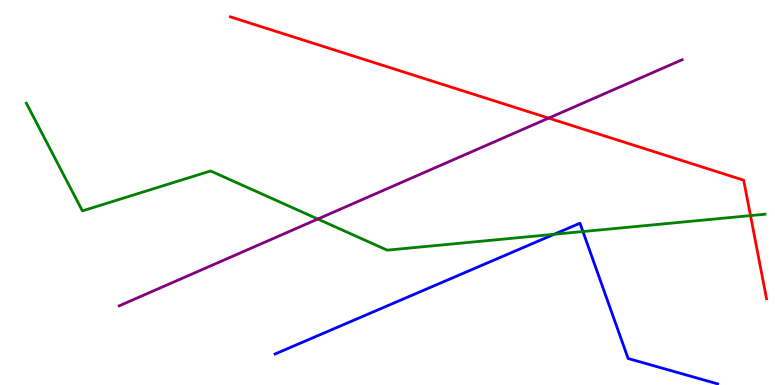[{'lines': ['blue', 'red'], 'intersections': []}, {'lines': ['green', 'red'], 'intersections': [{'x': 9.68, 'y': 4.4}]}, {'lines': ['purple', 'red'], 'intersections': [{'x': 7.08, 'y': 6.93}]}, {'lines': ['blue', 'green'], 'intersections': [{'x': 7.15, 'y': 3.91}, {'x': 7.52, 'y': 3.99}]}, {'lines': ['blue', 'purple'], 'intersections': []}, {'lines': ['green', 'purple'], 'intersections': [{'x': 4.1, 'y': 4.31}]}]